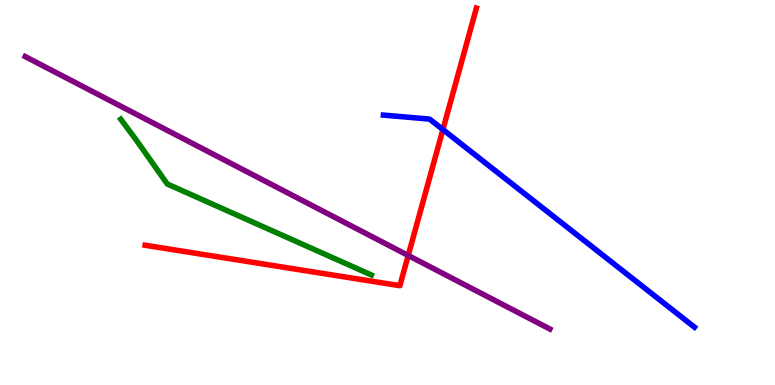[{'lines': ['blue', 'red'], 'intersections': [{'x': 5.71, 'y': 6.63}]}, {'lines': ['green', 'red'], 'intersections': []}, {'lines': ['purple', 'red'], 'intersections': [{'x': 5.27, 'y': 3.36}]}, {'lines': ['blue', 'green'], 'intersections': []}, {'lines': ['blue', 'purple'], 'intersections': []}, {'lines': ['green', 'purple'], 'intersections': []}]